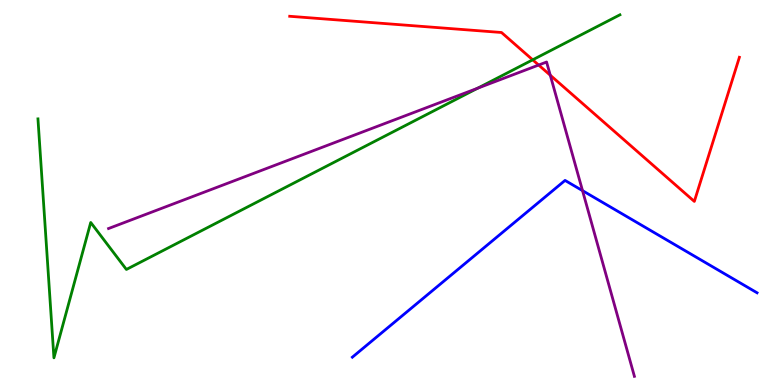[{'lines': ['blue', 'red'], 'intersections': []}, {'lines': ['green', 'red'], 'intersections': [{'x': 6.87, 'y': 8.45}]}, {'lines': ['purple', 'red'], 'intersections': [{'x': 6.95, 'y': 8.31}, {'x': 7.1, 'y': 8.05}]}, {'lines': ['blue', 'green'], 'intersections': []}, {'lines': ['blue', 'purple'], 'intersections': [{'x': 7.52, 'y': 5.05}]}, {'lines': ['green', 'purple'], 'intersections': [{'x': 6.16, 'y': 7.71}]}]